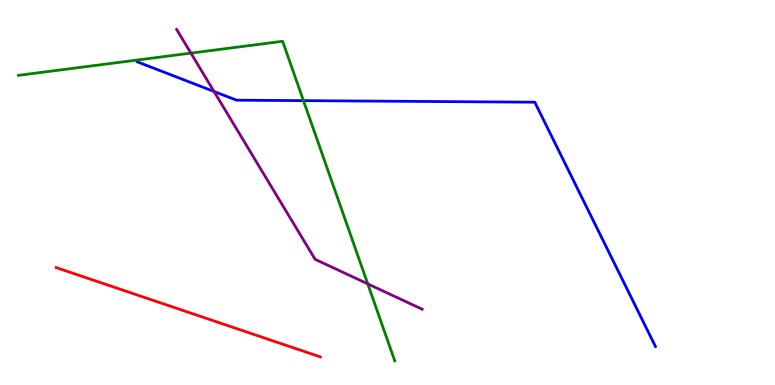[{'lines': ['blue', 'red'], 'intersections': []}, {'lines': ['green', 'red'], 'intersections': []}, {'lines': ['purple', 'red'], 'intersections': []}, {'lines': ['blue', 'green'], 'intersections': [{'x': 3.92, 'y': 7.39}]}, {'lines': ['blue', 'purple'], 'intersections': [{'x': 2.76, 'y': 7.62}]}, {'lines': ['green', 'purple'], 'intersections': [{'x': 2.46, 'y': 8.62}, {'x': 4.75, 'y': 2.63}]}]